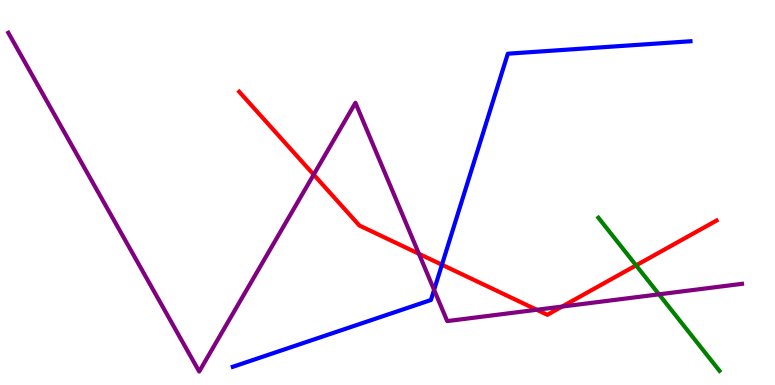[{'lines': ['blue', 'red'], 'intersections': [{'x': 5.7, 'y': 3.12}]}, {'lines': ['green', 'red'], 'intersections': [{'x': 8.21, 'y': 3.11}]}, {'lines': ['purple', 'red'], 'intersections': [{'x': 4.05, 'y': 5.46}, {'x': 5.41, 'y': 3.41}, {'x': 6.93, 'y': 1.95}, {'x': 7.25, 'y': 2.04}]}, {'lines': ['blue', 'green'], 'intersections': []}, {'lines': ['blue', 'purple'], 'intersections': [{'x': 5.6, 'y': 2.47}]}, {'lines': ['green', 'purple'], 'intersections': [{'x': 8.5, 'y': 2.36}]}]